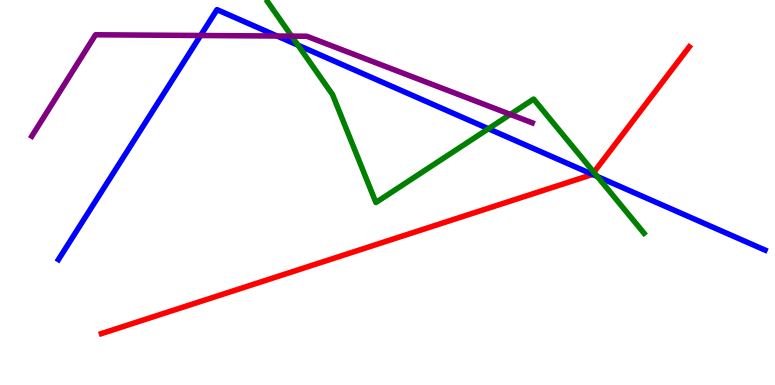[{'lines': ['blue', 'red'], 'intersections': [{'x': 7.64, 'y': 5.47}]}, {'lines': ['green', 'red'], 'intersections': [{'x': 7.66, 'y': 5.53}]}, {'lines': ['purple', 'red'], 'intersections': []}, {'lines': ['blue', 'green'], 'intersections': [{'x': 3.84, 'y': 8.83}, {'x': 6.3, 'y': 6.66}, {'x': 7.71, 'y': 5.41}]}, {'lines': ['blue', 'purple'], 'intersections': [{'x': 2.59, 'y': 9.08}, {'x': 3.58, 'y': 9.06}]}, {'lines': ['green', 'purple'], 'intersections': [{'x': 3.76, 'y': 9.06}, {'x': 6.58, 'y': 7.03}]}]